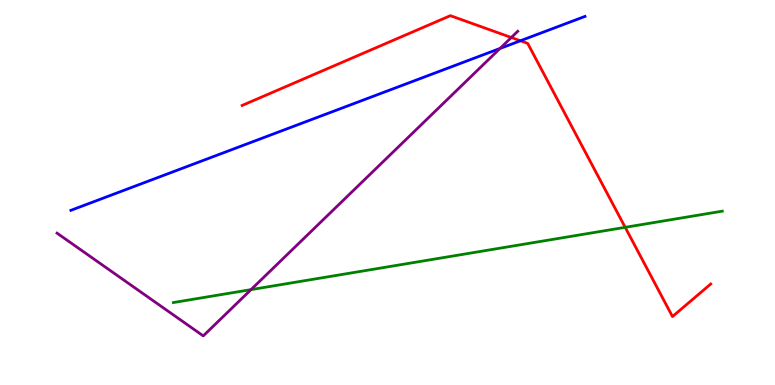[{'lines': ['blue', 'red'], 'intersections': [{'x': 6.72, 'y': 8.94}]}, {'lines': ['green', 'red'], 'intersections': [{'x': 8.07, 'y': 4.1}]}, {'lines': ['purple', 'red'], 'intersections': [{'x': 6.6, 'y': 9.03}]}, {'lines': ['blue', 'green'], 'intersections': []}, {'lines': ['blue', 'purple'], 'intersections': [{'x': 6.45, 'y': 8.74}]}, {'lines': ['green', 'purple'], 'intersections': [{'x': 3.24, 'y': 2.48}]}]